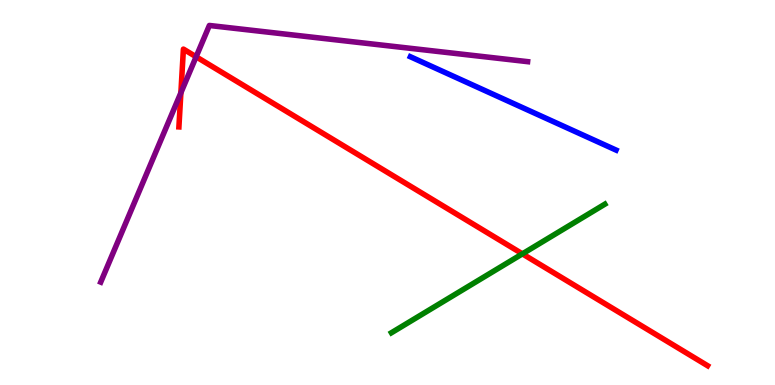[{'lines': ['blue', 'red'], 'intersections': []}, {'lines': ['green', 'red'], 'intersections': [{'x': 6.74, 'y': 3.41}]}, {'lines': ['purple', 'red'], 'intersections': [{'x': 2.33, 'y': 7.59}, {'x': 2.53, 'y': 8.53}]}, {'lines': ['blue', 'green'], 'intersections': []}, {'lines': ['blue', 'purple'], 'intersections': []}, {'lines': ['green', 'purple'], 'intersections': []}]